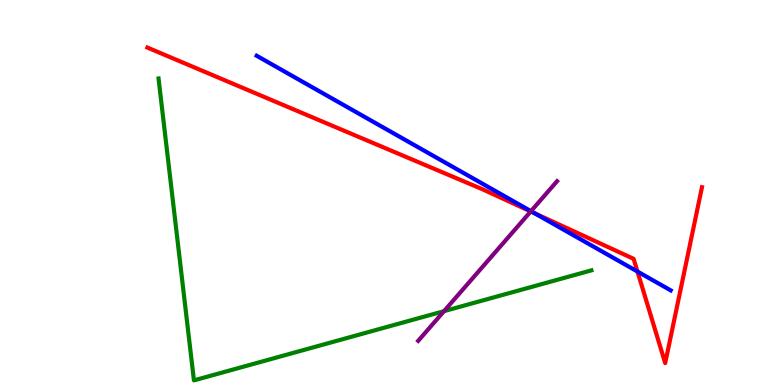[{'lines': ['blue', 'red'], 'intersections': [{'x': 6.9, 'y': 4.46}, {'x': 8.23, 'y': 2.95}]}, {'lines': ['green', 'red'], 'intersections': []}, {'lines': ['purple', 'red'], 'intersections': [{'x': 6.85, 'y': 4.51}]}, {'lines': ['blue', 'green'], 'intersections': []}, {'lines': ['blue', 'purple'], 'intersections': [{'x': 6.85, 'y': 4.51}]}, {'lines': ['green', 'purple'], 'intersections': [{'x': 5.73, 'y': 1.92}]}]